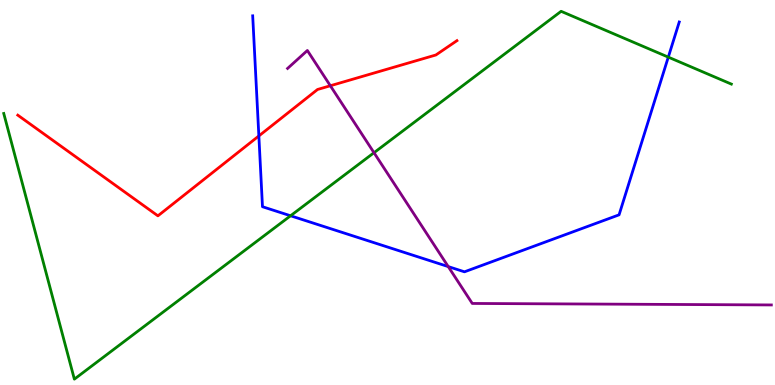[{'lines': ['blue', 'red'], 'intersections': [{'x': 3.34, 'y': 6.47}]}, {'lines': ['green', 'red'], 'intersections': []}, {'lines': ['purple', 'red'], 'intersections': [{'x': 4.26, 'y': 7.77}]}, {'lines': ['blue', 'green'], 'intersections': [{'x': 3.75, 'y': 4.4}, {'x': 8.62, 'y': 8.52}]}, {'lines': ['blue', 'purple'], 'intersections': [{'x': 5.78, 'y': 3.08}]}, {'lines': ['green', 'purple'], 'intersections': [{'x': 4.83, 'y': 6.03}]}]